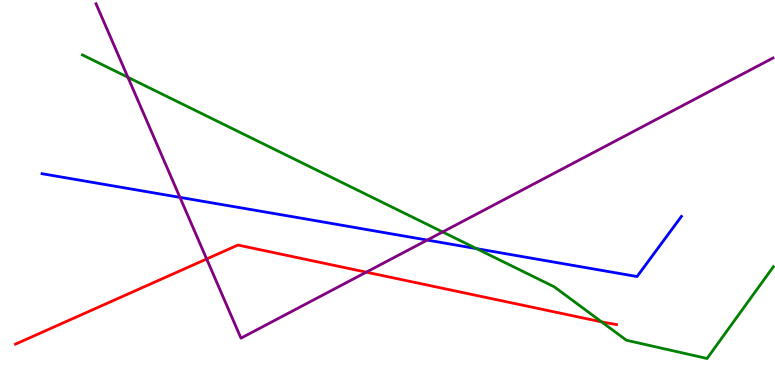[{'lines': ['blue', 'red'], 'intersections': []}, {'lines': ['green', 'red'], 'intersections': [{'x': 7.76, 'y': 1.64}]}, {'lines': ['purple', 'red'], 'intersections': [{'x': 2.67, 'y': 3.27}, {'x': 4.73, 'y': 2.93}]}, {'lines': ['blue', 'green'], 'intersections': [{'x': 6.15, 'y': 3.54}]}, {'lines': ['blue', 'purple'], 'intersections': [{'x': 2.32, 'y': 4.87}, {'x': 5.51, 'y': 3.76}]}, {'lines': ['green', 'purple'], 'intersections': [{'x': 1.65, 'y': 7.99}, {'x': 5.71, 'y': 3.98}]}]